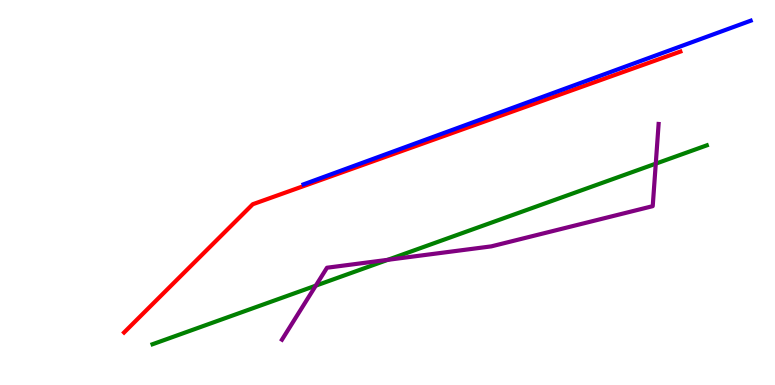[{'lines': ['blue', 'red'], 'intersections': []}, {'lines': ['green', 'red'], 'intersections': []}, {'lines': ['purple', 'red'], 'intersections': []}, {'lines': ['blue', 'green'], 'intersections': []}, {'lines': ['blue', 'purple'], 'intersections': []}, {'lines': ['green', 'purple'], 'intersections': [{'x': 4.07, 'y': 2.58}, {'x': 5.0, 'y': 3.25}, {'x': 8.46, 'y': 5.75}]}]